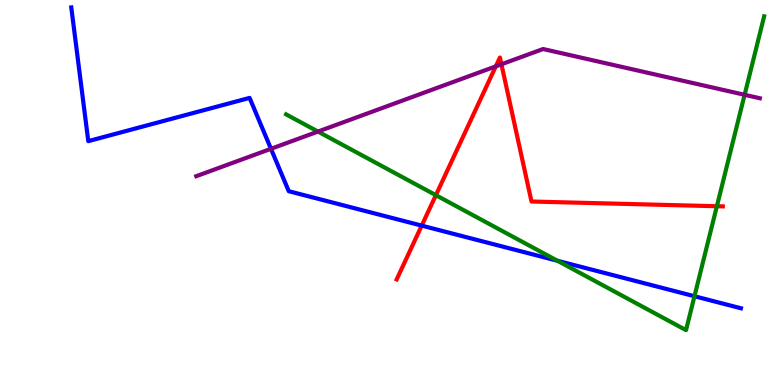[{'lines': ['blue', 'red'], 'intersections': [{'x': 5.44, 'y': 4.14}]}, {'lines': ['green', 'red'], 'intersections': [{'x': 5.62, 'y': 4.93}, {'x': 9.25, 'y': 4.64}]}, {'lines': ['purple', 'red'], 'intersections': [{'x': 6.4, 'y': 8.28}, {'x': 6.47, 'y': 8.33}]}, {'lines': ['blue', 'green'], 'intersections': [{'x': 7.19, 'y': 3.23}, {'x': 8.96, 'y': 2.31}]}, {'lines': ['blue', 'purple'], 'intersections': [{'x': 3.5, 'y': 6.14}]}, {'lines': ['green', 'purple'], 'intersections': [{'x': 4.1, 'y': 6.58}, {'x': 9.61, 'y': 7.54}]}]